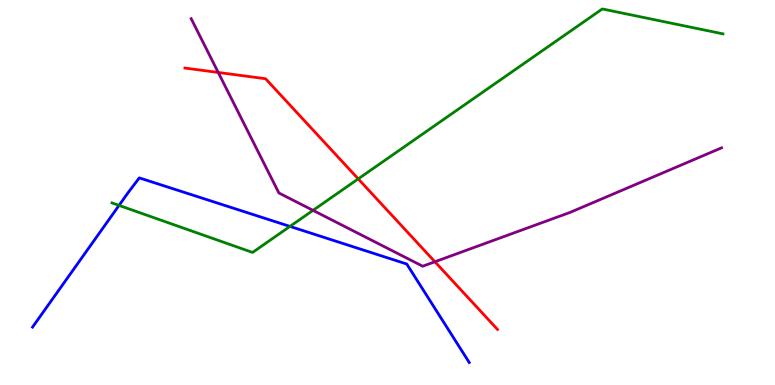[{'lines': ['blue', 'red'], 'intersections': []}, {'lines': ['green', 'red'], 'intersections': [{'x': 4.62, 'y': 5.35}]}, {'lines': ['purple', 'red'], 'intersections': [{'x': 2.82, 'y': 8.12}, {'x': 5.61, 'y': 3.2}]}, {'lines': ['blue', 'green'], 'intersections': [{'x': 1.54, 'y': 4.66}, {'x': 3.74, 'y': 4.12}]}, {'lines': ['blue', 'purple'], 'intersections': []}, {'lines': ['green', 'purple'], 'intersections': [{'x': 4.04, 'y': 4.54}]}]